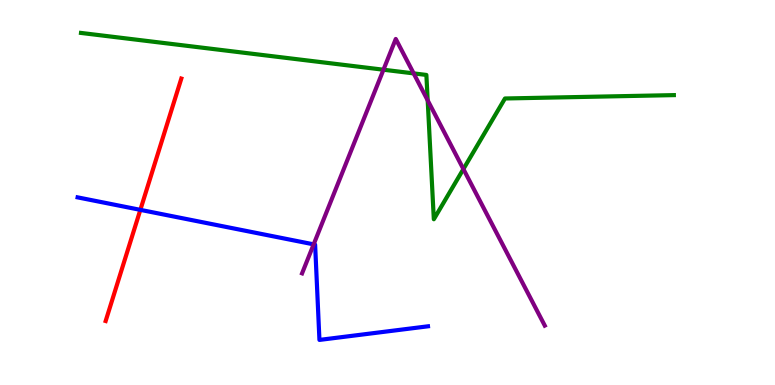[{'lines': ['blue', 'red'], 'intersections': [{'x': 1.81, 'y': 4.55}]}, {'lines': ['green', 'red'], 'intersections': []}, {'lines': ['purple', 'red'], 'intersections': []}, {'lines': ['blue', 'green'], 'intersections': []}, {'lines': ['blue', 'purple'], 'intersections': [{'x': 4.05, 'y': 3.65}]}, {'lines': ['green', 'purple'], 'intersections': [{'x': 4.95, 'y': 8.19}, {'x': 5.34, 'y': 8.09}, {'x': 5.52, 'y': 7.39}, {'x': 5.98, 'y': 5.61}]}]